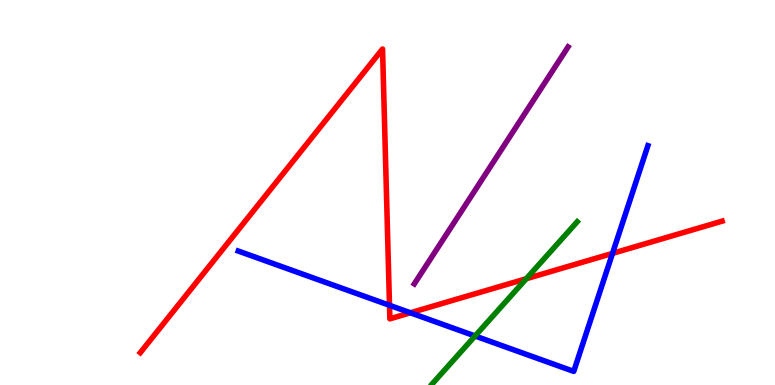[{'lines': ['blue', 'red'], 'intersections': [{'x': 5.03, 'y': 2.07}, {'x': 5.3, 'y': 1.88}, {'x': 7.9, 'y': 3.42}]}, {'lines': ['green', 'red'], 'intersections': [{'x': 6.79, 'y': 2.76}]}, {'lines': ['purple', 'red'], 'intersections': []}, {'lines': ['blue', 'green'], 'intersections': [{'x': 6.13, 'y': 1.27}]}, {'lines': ['blue', 'purple'], 'intersections': []}, {'lines': ['green', 'purple'], 'intersections': []}]